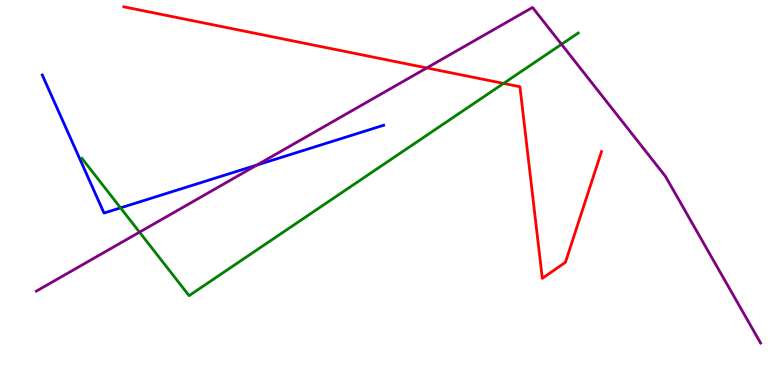[{'lines': ['blue', 'red'], 'intersections': []}, {'lines': ['green', 'red'], 'intersections': [{'x': 6.5, 'y': 7.83}]}, {'lines': ['purple', 'red'], 'intersections': [{'x': 5.51, 'y': 8.24}]}, {'lines': ['blue', 'green'], 'intersections': [{'x': 1.56, 'y': 4.6}]}, {'lines': ['blue', 'purple'], 'intersections': [{'x': 3.31, 'y': 5.71}]}, {'lines': ['green', 'purple'], 'intersections': [{'x': 1.8, 'y': 3.97}, {'x': 7.25, 'y': 8.85}]}]